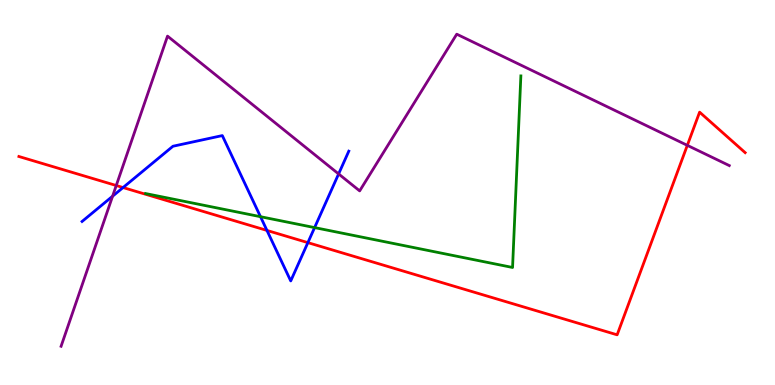[{'lines': ['blue', 'red'], 'intersections': [{'x': 1.59, 'y': 5.13}, {'x': 3.44, 'y': 4.01}, {'x': 3.97, 'y': 3.7}]}, {'lines': ['green', 'red'], 'intersections': []}, {'lines': ['purple', 'red'], 'intersections': [{'x': 1.5, 'y': 5.18}, {'x': 8.87, 'y': 6.22}]}, {'lines': ['blue', 'green'], 'intersections': [{'x': 3.36, 'y': 4.37}, {'x': 4.06, 'y': 4.09}]}, {'lines': ['blue', 'purple'], 'intersections': [{'x': 1.45, 'y': 4.9}, {'x': 4.37, 'y': 5.48}]}, {'lines': ['green', 'purple'], 'intersections': []}]